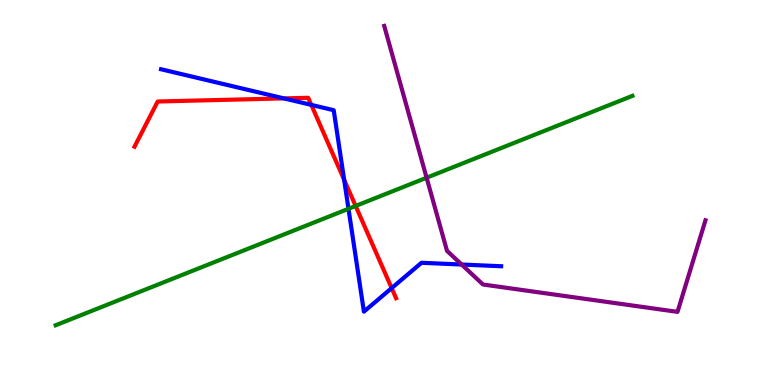[{'lines': ['blue', 'red'], 'intersections': [{'x': 3.66, 'y': 7.44}, {'x': 4.02, 'y': 7.28}, {'x': 4.44, 'y': 5.33}, {'x': 5.05, 'y': 2.52}]}, {'lines': ['green', 'red'], 'intersections': [{'x': 4.59, 'y': 4.65}]}, {'lines': ['purple', 'red'], 'intersections': []}, {'lines': ['blue', 'green'], 'intersections': [{'x': 4.5, 'y': 4.58}]}, {'lines': ['blue', 'purple'], 'intersections': [{'x': 5.96, 'y': 3.13}]}, {'lines': ['green', 'purple'], 'intersections': [{'x': 5.5, 'y': 5.38}]}]